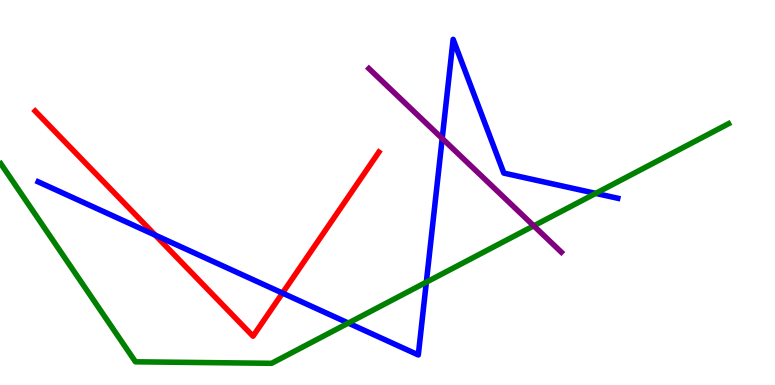[{'lines': ['blue', 'red'], 'intersections': [{'x': 2.0, 'y': 3.89}, {'x': 3.65, 'y': 2.39}]}, {'lines': ['green', 'red'], 'intersections': []}, {'lines': ['purple', 'red'], 'intersections': []}, {'lines': ['blue', 'green'], 'intersections': [{'x': 4.49, 'y': 1.61}, {'x': 5.5, 'y': 2.67}, {'x': 7.69, 'y': 4.98}]}, {'lines': ['blue', 'purple'], 'intersections': [{'x': 5.71, 'y': 6.4}]}, {'lines': ['green', 'purple'], 'intersections': [{'x': 6.89, 'y': 4.13}]}]